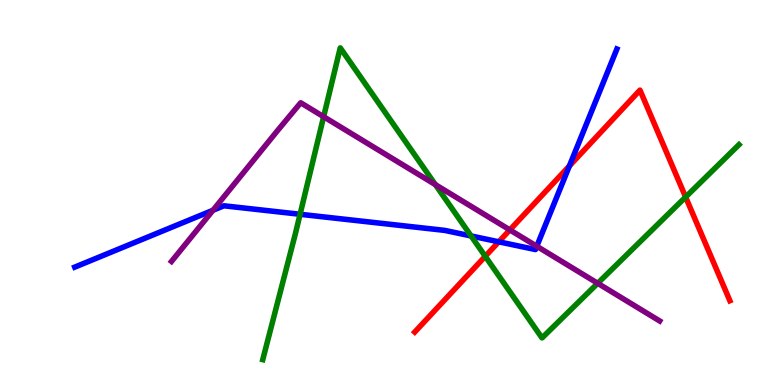[{'lines': ['blue', 'red'], 'intersections': [{'x': 6.44, 'y': 3.72}, {'x': 7.35, 'y': 5.69}]}, {'lines': ['green', 'red'], 'intersections': [{'x': 6.26, 'y': 3.34}, {'x': 8.85, 'y': 4.88}]}, {'lines': ['purple', 'red'], 'intersections': [{'x': 6.58, 'y': 4.03}]}, {'lines': ['blue', 'green'], 'intersections': [{'x': 3.87, 'y': 4.43}, {'x': 6.08, 'y': 3.87}]}, {'lines': ['blue', 'purple'], 'intersections': [{'x': 2.75, 'y': 4.54}, {'x': 6.93, 'y': 3.6}]}, {'lines': ['green', 'purple'], 'intersections': [{'x': 4.18, 'y': 6.97}, {'x': 5.62, 'y': 5.2}, {'x': 7.71, 'y': 2.64}]}]